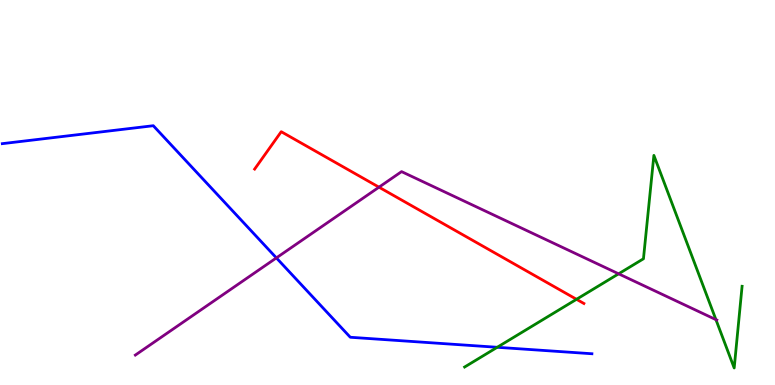[{'lines': ['blue', 'red'], 'intersections': []}, {'lines': ['green', 'red'], 'intersections': [{'x': 7.44, 'y': 2.23}]}, {'lines': ['purple', 'red'], 'intersections': [{'x': 4.89, 'y': 5.14}]}, {'lines': ['blue', 'green'], 'intersections': [{'x': 6.42, 'y': 0.98}]}, {'lines': ['blue', 'purple'], 'intersections': [{'x': 3.57, 'y': 3.3}]}, {'lines': ['green', 'purple'], 'intersections': [{'x': 7.98, 'y': 2.89}, {'x': 9.24, 'y': 1.7}]}]